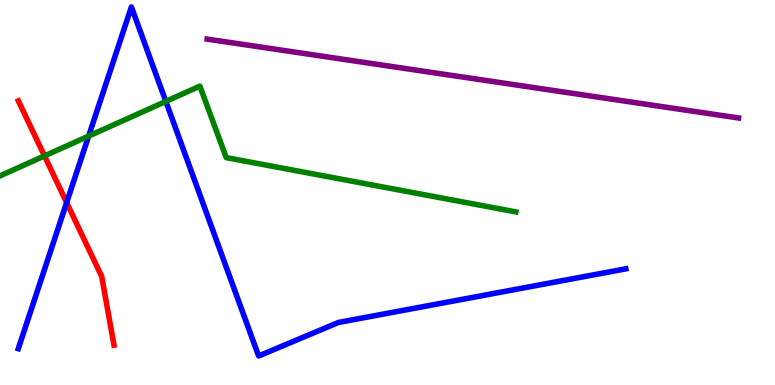[{'lines': ['blue', 'red'], 'intersections': [{'x': 0.86, 'y': 4.74}]}, {'lines': ['green', 'red'], 'intersections': [{'x': 0.574, 'y': 5.95}]}, {'lines': ['purple', 'red'], 'intersections': []}, {'lines': ['blue', 'green'], 'intersections': [{'x': 1.14, 'y': 6.47}, {'x': 2.14, 'y': 7.37}]}, {'lines': ['blue', 'purple'], 'intersections': []}, {'lines': ['green', 'purple'], 'intersections': []}]